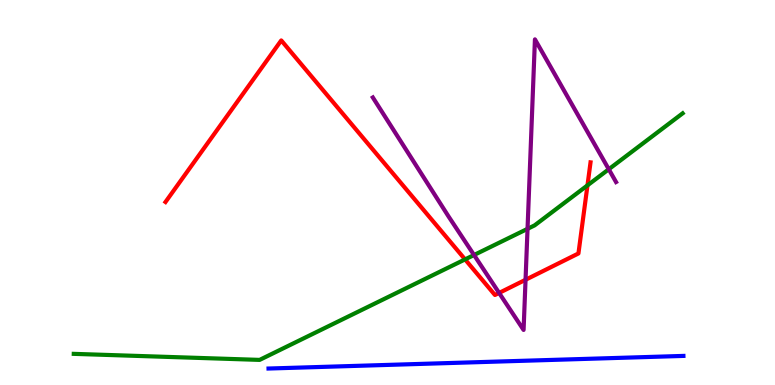[{'lines': ['blue', 'red'], 'intersections': []}, {'lines': ['green', 'red'], 'intersections': [{'x': 6.0, 'y': 3.26}, {'x': 7.58, 'y': 5.19}]}, {'lines': ['purple', 'red'], 'intersections': [{'x': 6.44, 'y': 2.39}, {'x': 6.78, 'y': 2.73}]}, {'lines': ['blue', 'green'], 'intersections': []}, {'lines': ['blue', 'purple'], 'intersections': []}, {'lines': ['green', 'purple'], 'intersections': [{'x': 6.12, 'y': 3.38}, {'x': 6.81, 'y': 4.06}, {'x': 7.86, 'y': 5.6}]}]